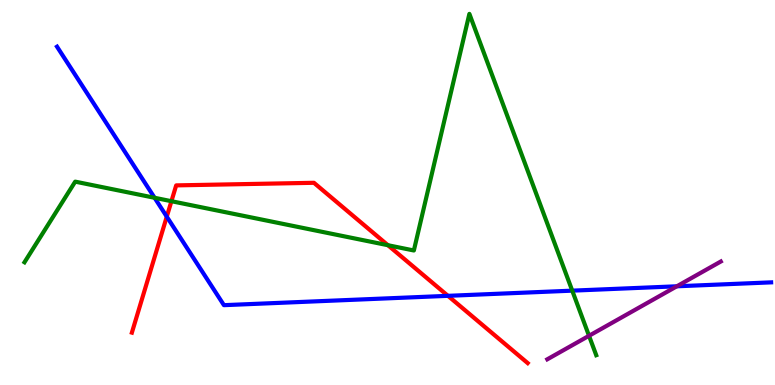[{'lines': ['blue', 'red'], 'intersections': [{'x': 2.15, 'y': 4.37}, {'x': 5.78, 'y': 2.32}]}, {'lines': ['green', 'red'], 'intersections': [{'x': 2.21, 'y': 4.77}, {'x': 5.01, 'y': 3.63}]}, {'lines': ['purple', 'red'], 'intersections': []}, {'lines': ['blue', 'green'], 'intersections': [{'x': 1.99, 'y': 4.86}, {'x': 7.38, 'y': 2.45}]}, {'lines': ['blue', 'purple'], 'intersections': [{'x': 8.73, 'y': 2.56}]}, {'lines': ['green', 'purple'], 'intersections': [{'x': 7.6, 'y': 1.28}]}]